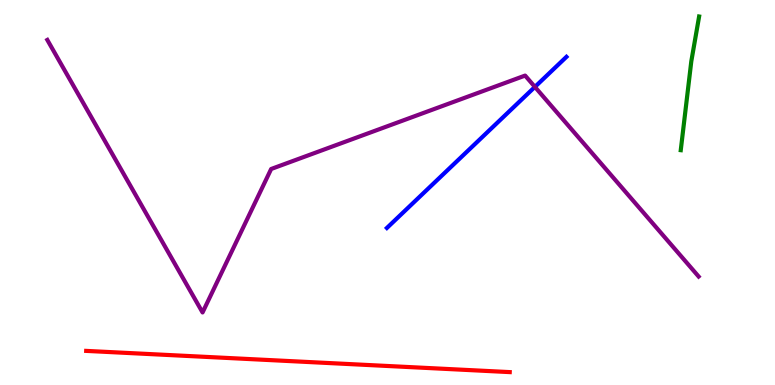[{'lines': ['blue', 'red'], 'intersections': []}, {'lines': ['green', 'red'], 'intersections': []}, {'lines': ['purple', 'red'], 'intersections': []}, {'lines': ['blue', 'green'], 'intersections': []}, {'lines': ['blue', 'purple'], 'intersections': [{'x': 6.9, 'y': 7.74}]}, {'lines': ['green', 'purple'], 'intersections': []}]